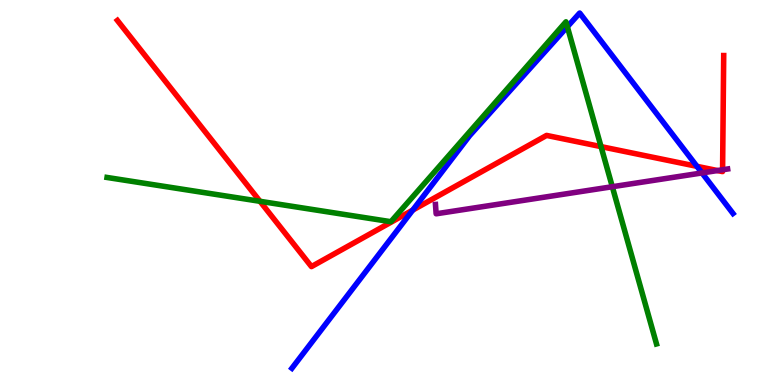[{'lines': ['blue', 'red'], 'intersections': [{'x': 5.33, 'y': 4.54}, {'x': 8.99, 'y': 5.68}]}, {'lines': ['green', 'red'], 'intersections': [{'x': 3.35, 'y': 4.77}, {'x': 7.76, 'y': 6.19}]}, {'lines': ['purple', 'red'], 'intersections': [{'x': 9.26, 'y': 5.57}, {'x': 9.32, 'y': 5.59}]}, {'lines': ['blue', 'green'], 'intersections': [{'x': 7.32, 'y': 9.3}]}, {'lines': ['blue', 'purple'], 'intersections': [{'x': 9.06, 'y': 5.51}]}, {'lines': ['green', 'purple'], 'intersections': [{'x': 7.9, 'y': 5.15}]}]